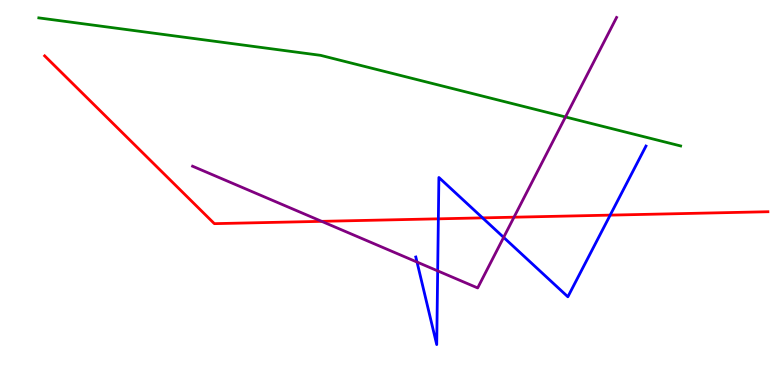[{'lines': ['blue', 'red'], 'intersections': [{'x': 5.66, 'y': 4.32}, {'x': 6.23, 'y': 4.34}, {'x': 7.87, 'y': 4.41}]}, {'lines': ['green', 'red'], 'intersections': []}, {'lines': ['purple', 'red'], 'intersections': [{'x': 4.15, 'y': 4.25}, {'x': 6.63, 'y': 4.36}]}, {'lines': ['blue', 'green'], 'intersections': []}, {'lines': ['blue', 'purple'], 'intersections': [{'x': 5.38, 'y': 3.19}, {'x': 5.65, 'y': 2.96}, {'x': 6.5, 'y': 3.83}]}, {'lines': ['green', 'purple'], 'intersections': [{'x': 7.3, 'y': 6.96}]}]